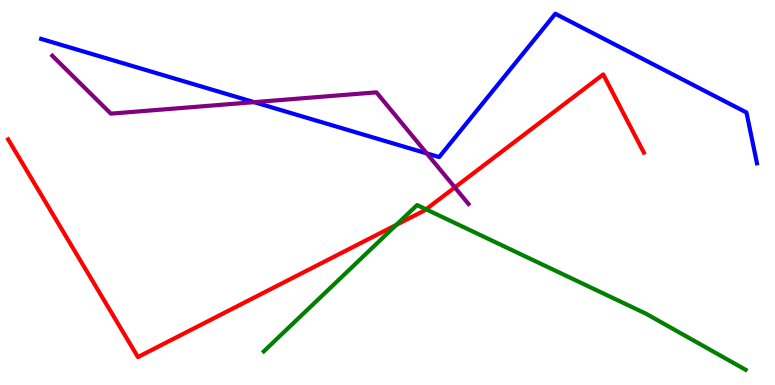[{'lines': ['blue', 'red'], 'intersections': []}, {'lines': ['green', 'red'], 'intersections': [{'x': 5.11, 'y': 4.16}, {'x': 5.5, 'y': 4.56}]}, {'lines': ['purple', 'red'], 'intersections': [{'x': 5.87, 'y': 5.13}]}, {'lines': ['blue', 'green'], 'intersections': []}, {'lines': ['blue', 'purple'], 'intersections': [{'x': 3.28, 'y': 7.35}, {'x': 5.51, 'y': 6.02}]}, {'lines': ['green', 'purple'], 'intersections': []}]